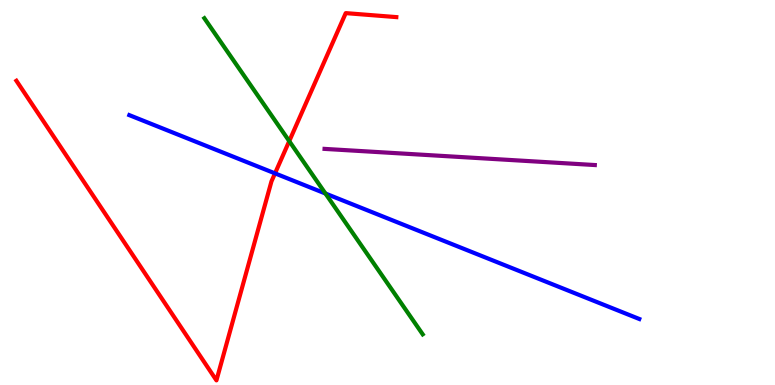[{'lines': ['blue', 'red'], 'intersections': [{'x': 3.55, 'y': 5.5}]}, {'lines': ['green', 'red'], 'intersections': [{'x': 3.73, 'y': 6.33}]}, {'lines': ['purple', 'red'], 'intersections': []}, {'lines': ['blue', 'green'], 'intersections': [{'x': 4.2, 'y': 4.97}]}, {'lines': ['blue', 'purple'], 'intersections': []}, {'lines': ['green', 'purple'], 'intersections': []}]